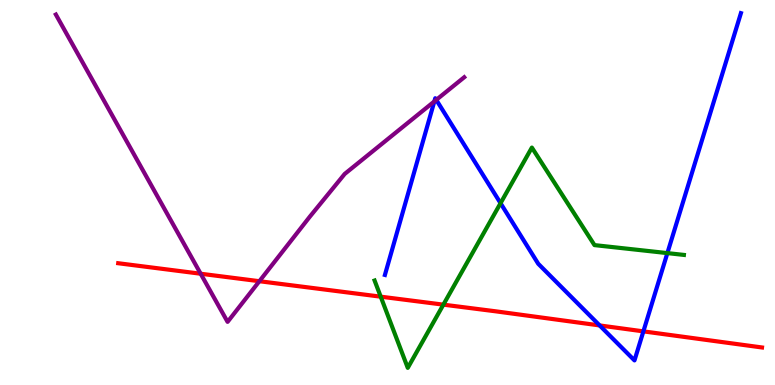[{'lines': ['blue', 'red'], 'intersections': [{'x': 7.74, 'y': 1.55}, {'x': 8.3, 'y': 1.39}]}, {'lines': ['green', 'red'], 'intersections': [{'x': 4.91, 'y': 2.29}, {'x': 5.72, 'y': 2.09}]}, {'lines': ['purple', 'red'], 'intersections': [{'x': 2.59, 'y': 2.89}, {'x': 3.35, 'y': 2.7}]}, {'lines': ['blue', 'green'], 'intersections': [{'x': 6.46, 'y': 4.72}, {'x': 8.61, 'y': 3.43}]}, {'lines': ['blue', 'purple'], 'intersections': [{'x': 5.6, 'y': 7.37}, {'x': 5.63, 'y': 7.41}]}, {'lines': ['green', 'purple'], 'intersections': []}]